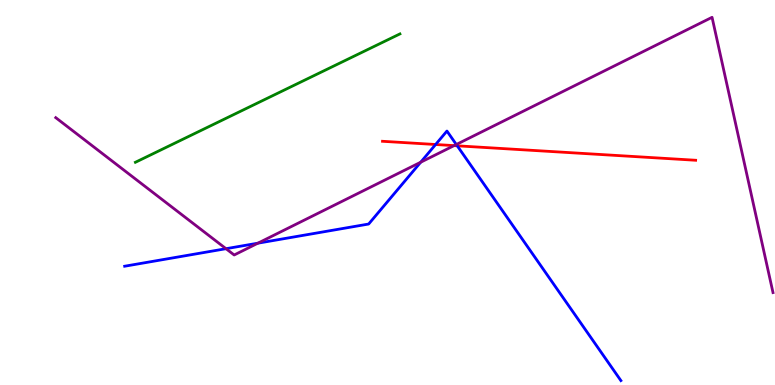[{'lines': ['blue', 'red'], 'intersections': [{'x': 5.62, 'y': 6.25}, {'x': 5.9, 'y': 6.21}]}, {'lines': ['green', 'red'], 'intersections': []}, {'lines': ['purple', 'red'], 'intersections': [{'x': 5.86, 'y': 6.22}]}, {'lines': ['blue', 'green'], 'intersections': []}, {'lines': ['blue', 'purple'], 'intersections': [{'x': 2.92, 'y': 3.54}, {'x': 3.33, 'y': 3.68}, {'x': 5.43, 'y': 5.79}, {'x': 5.89, 'y': 6.25}]}, {'lines': ['green', 'purple'], 'intersections': []}]